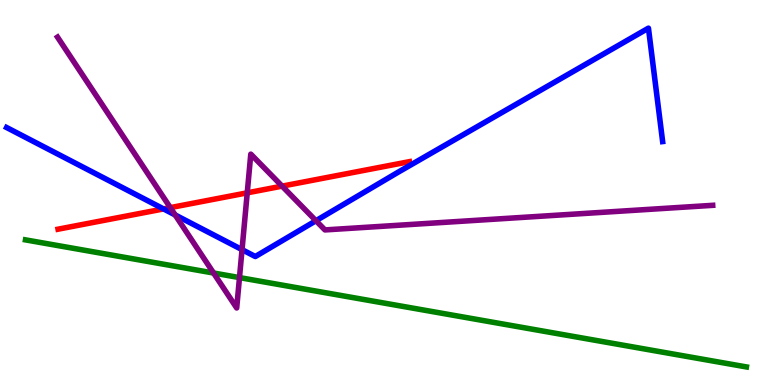[{'lines': ['blue', 'red'], 'intersections': [{'x': 2.11, 'y': 4.57}]}, {'lines': ['green', 'red'], 'intersections': []}, {'lines': ['purple', 'red'], 'intersections': [{'x': 2.2, 'y': 4.61}, {'x': 3.19, 'y': 4.99}, {'x': 3.64, 'y': 5.17}]}, {'lines': ['blue', 'green'], 'intersections': []}, {'lines': ['blue', 'purple'], 'intersections': [{'x': 2.26, 'y': 4.42}, {'x': 3.12, 'y': 3.52}, {'x': 4.08, 'y': 4.27}]}, {'lines': ['green', 'purple'], 'intersections': [{'x': 2.76, 'y': 2.91}, {'x': 3.09, 'y': 2.79}]}]